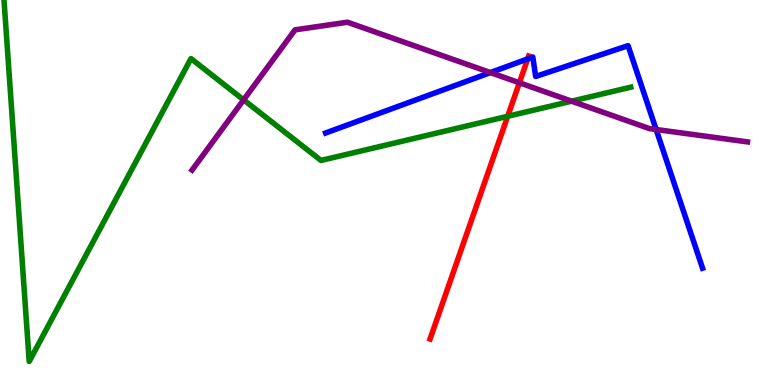[{'lines': ['blue', 'red'], 'intersections': [{'x': 6.81, 'y': 8.47}]}, {'lines': ['green', 'red'], 'intersections': [{'x': 6.55, 'y': 6.98}]}, {'lines': ['purple', 'red'], 'intersections': [{'x': 6.7, 'y': 7.85}]}, {'lines': ['blue', 'green'], 'intersections': []}, {'lines': ['blue', 'purple'], 'intersections': [{'x': 6.33, 'y': 8.12}, {'x': 8.47, 'y': 6.64}]}, {'lines': ['green', 'purple'], 'intersections': [{'x': 3.14, 'y': 7.41}, {'x': 7.38, 'y': 7.37}]}]